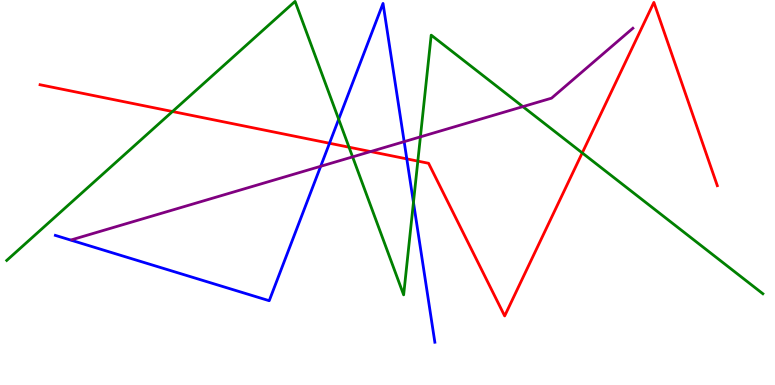[{'lines': ['blue', 'red'], 'intersections': [{'x': 4.25, 'y': 6.28}, {'x': 5.25, 'y': 5.87}]}, {'lines': ['green', 'red'], 'intersections': [{'x': 2.23, 'y': 7.1}, {'x': 4.5, 'y': 6.18}, {'x': 5.39, 'y': 5.82}, {'x': 7.51, 'y': 6.03}]}, {'lines': ['purple', 'red'], 'intersections': [{'x': 4.78, 'y': 6.06}]}, {'lines': ['blue', 'green'], 'intersections': [{'x': 4.37, 'y': 6.9}, {'x': 5.33, 'y': 4.74}]}, {'lines': ['blue', 'purple'], 'intersections': [{'x': 4.14, 'y': 5.68}, {'x': 5.22, 'y': 6.32}]}, {'lines': ['green', 'purple'], 'intersections': [{'x': 4.55, 'y': 5.93}, {'x': 5.42, 'y': 6.44}, {'x': 6.75, 'y': 7.23}]}]